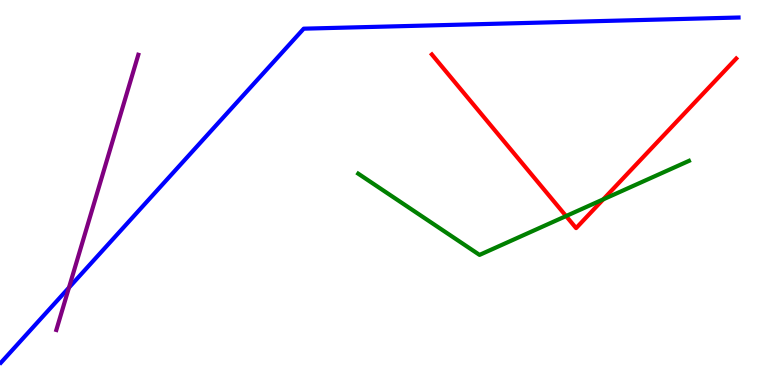[{'lines': ['blue', 'red'], 'intersections': []}, {'lines': ['green', 'red'], 'intersections': [{'x': 7.3, 'y': 4.39}, {'x': 7.78, 'y': 4.82}]}, {'lines': ['purple', 'red'], 'intersections': []}, {'lines': ['blue', 'green'], 'intersections': []}, {'lines': ['blue', 'purple'], 'intersections': [{'x': 0.89, 'y': 2.53}]}, {'lines': ['green', 'purple'], 'intersections': []}]